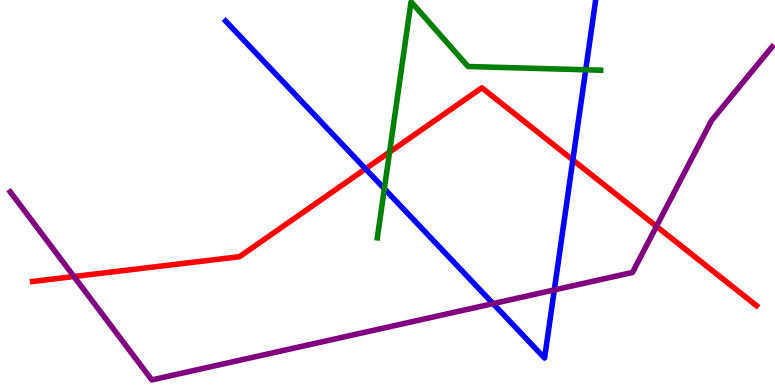[{'lines': ['blue', 'red'], 'intersections': [{'x': 4.72, 'y': 5.61}, {'x': 7.39, 'y': 5.84}]}, {'lines': ['green', 'red'], 'intersections': [{'x': 5.03, 'y': 6.05}]}, {'lines': ['purple', 'red'], 'intersections': [{'x': 0.954, 'y': 2.82}, {'x': 8.47, 'y': 4.12}]}, {'lines': ['blue', 'green'], 'intersections': [{'x': 4.96, 'y': 5.1}, {'x': 7.56, 'y': 8.19}]}, {'lines': ['blue', 'purple'], 'intersections': [{'x': 6.36, 'y': 2.11}, {'x': 7.15, 'y': 2.47}]}, {'lines': ['green', 'purple'], 'intersections': []}]